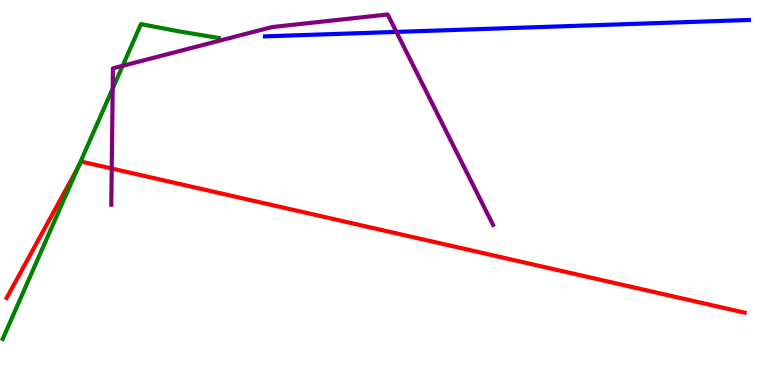[{'lines': ['blue', 'red'], 'intersections': []}, {'lines': ['green', 'red'], 'intersections': [{'x': 1.01, 'y': 5.65}]}, {'lines': ['purple', 'red'], 'intersections': [{'x': 1.44, 'y': 5.62}]}, {'lines': ['blue', 'green'], 'intersections': []}, {'lines': ['blue', 'purple'], 'intersections': [{'x': 5.11, 'y': 9.17}]}, {'lines': ['green', 'purple'], 'intersections': [{'x': 1.45, 'y': 7.7}, {'x': 1.58, 'y': 8.29}]}]